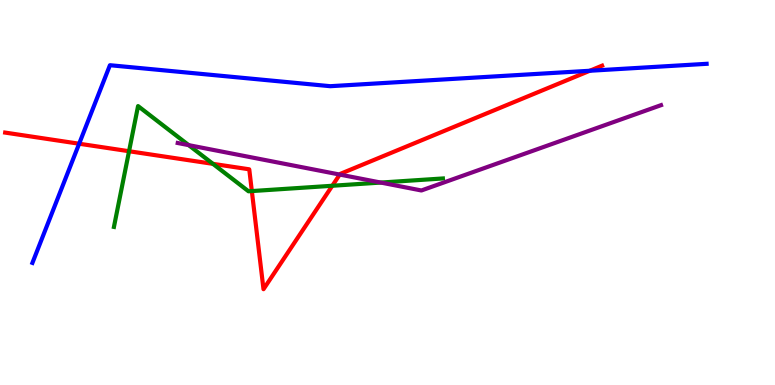[{'lines': ['blue', 'red'], 'intersections': [{'x': 1.02, 'y': 6.27}, {'x': 7.61, 'y': 8.16}]}, {'lines': ['green', 'red'], 'intersections': [{'x': 1.67, 'y': 6.07}, {'x': 2.75, 'y': 5.74}, {'x': 3.25, 'y': 5.04}, {'x': 4.29, 'y': 5.17}]}, {'lines': ['purple', 'red'], 'intersections': [{'x': 4.38, 'y': 5.47}]}, {'lines': ['blue', 'green'], 'intersections': []}, {'lines': ['blue', 'purple'], 'intersections': []}, {'lines': ['green', 'purple'], 'intersections': [{'x': 2.43, 'y': 6.23}, {'x': 4.91, 'y': 5.26}]}]